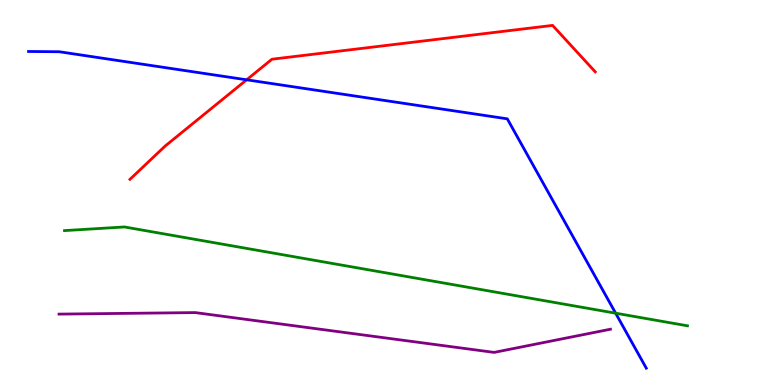[{'lines': ['blue', 'red'], 'intersections': [{'x': 3.18, 'y': 7.93}]}, {'lines': ['green', 'red'], 'intersections': []}, {'lines': ['purple', 'red'], 'intersections': []}, {'lines': ['blue', 'green'], 'intersections': [{'x': 7.94, 'y': 1.87}]}, {'lines': ['blue', 'purple'], 'intersections': []}, {'lines': ['green', 'purple'], 'intersections': []}]